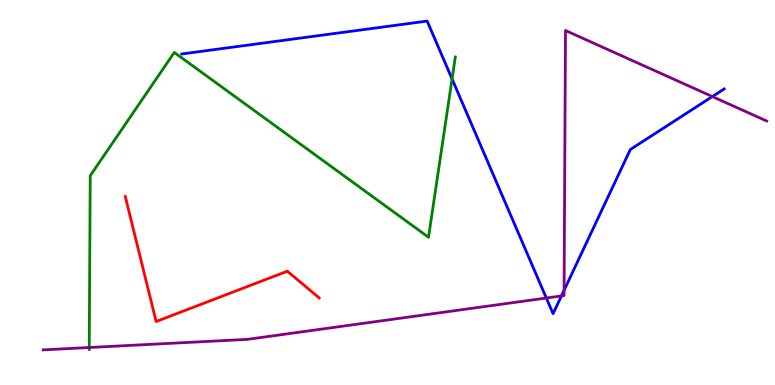[{'lines': ['blue', 'red'], 'intersections': []}, {'lines': ['green', 'red'], 'intersections': []}, {'lines': ['purple', 'red'], 'intersections': []}, {'lines': ['blue', 'green'], 'intersections': [{'x': 5.83, 'y': 7.95}]}, {'lines': ['blue', 'purple'], 'intersections': [{'x': 7.05, 'y': 2.26}, {'x': 7.24, 'y': 2.31}, {'x': 7.28, 'y': 2.46}, {'x': 9.19, 'y': 7.49}]}, {'lines': ['green', 'purple'], 'intersections': [{'x': 1.15, 'y': 0.974}]}]